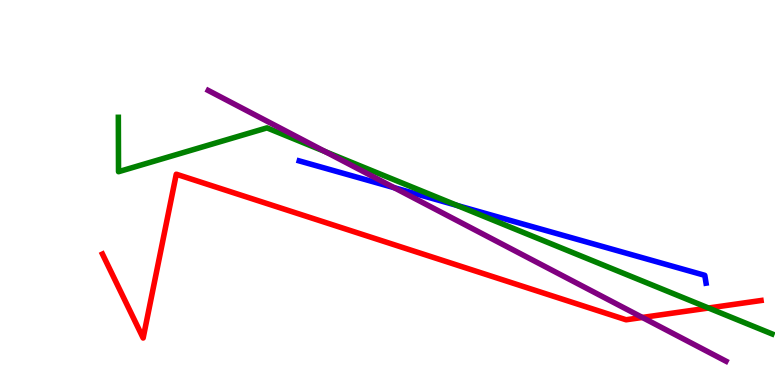[{'lines': ['blue', 'red'], 'intersections': []}, {'lines': ['green', 'red'], 'intersections': [{'x': 9.14, 'y': 2.0}]}, {'lines': ['purple', 'red'], 'intersections': [{'x': 8.29, 'y': 1.75}]}, {'lines': ['blue', 'green'], 'intersections': [{'x': 5.9, 'y': 4.66}]}, {'lines': ['blue', 'purple'], 'intersections': [{'x': 5.09, 'y': 5.12}]}, {'lines': ['green', 'purple'], 'intersections': [{'x': 4.2, 'y': 6.06}]}]